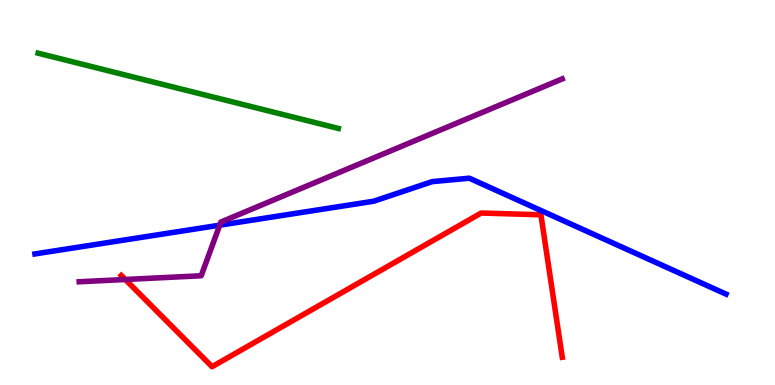[{'lines': ['blue', 'red'], 'intersections': []}, {'lines': ['green', 'red'], 'intersections': []}, {'lines': ['purple', 'red'], 'intersections': [{'x': 1.62, 'y': 2.74}]}, {'lines': ['blue', 'green'], 'intersections': []}, {'lines': ['blue', 'purple'], 'intersections': [{'x': 2.84, 'y': 4.15}]}, {'lines': ['green', 'purple'], 'intersections': []}]